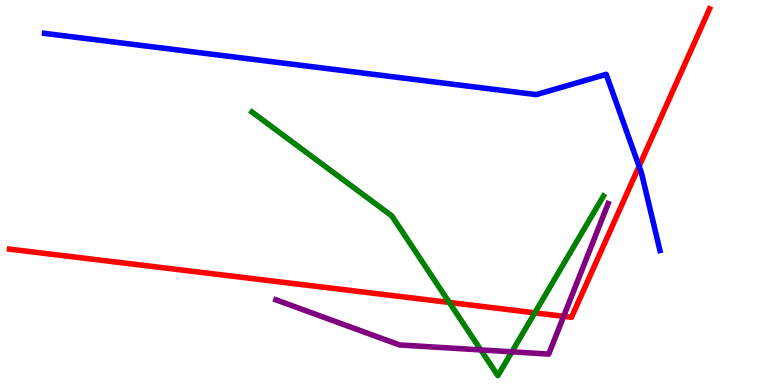[{'lines': ['blue', 'red'], 'intersections': [{'x': 8.25, 'y': 5.68}]}, {'lines': ['green', 'red'], 'intersections': [{'x': 5.8, 'y': 2.14}, {'x': 6.9, 'y': 1.87}]}, {'lines': ['purple', 'red'], 'intersections': [{'x': 7.27, 'y': 1.78}]}, {'lines': ['blue', 'green'], 'intersections': []}, {'lines': ['blue', 'purple'], 'intersections': []}, {'lines': ['green', 'purple'], 'intersections': [{'x': 6.2, 'y': 0.911}, {'x': 6.6, 'y': 0.861}]}]